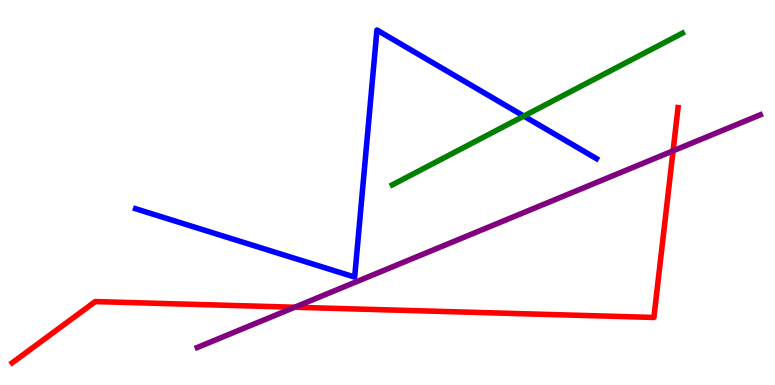[{'lines': ['blue', 'red'], 'intersections': []}, {'lines': ['green', 'red'], 'intersections': []}, {'lines': ['purple', 'red'], 'intersections': [{'x': 3.8, 'y': 2.02}, {'x': 8.68, 'y': 6.08}]}, {'lines': ['blue', 'green'], 'intersections': [{'x': 6.76, 'y': 6.98}]}, {'lines': ['blue', 'purple'], 'intersections': []}, {'lines': ['green', 'purple'], 'intersections': []}]